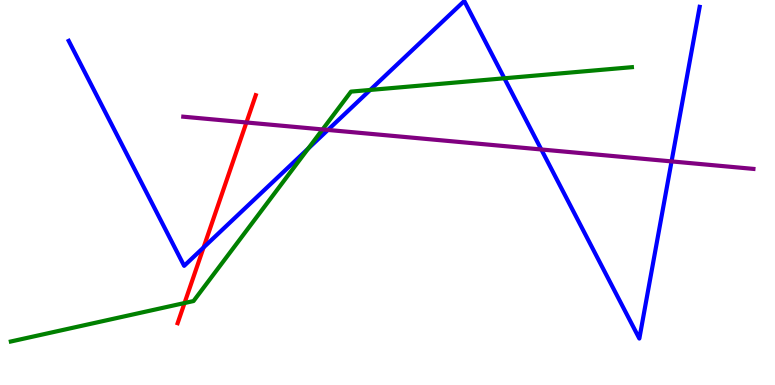[{'lines': ['blue', 'red'], 'intersections': [{'x': 2.63, 'y': 3.57}]}, {'lines': ['green', 'red'], 'intersections': [{'x': 2.38, 'y': 2.13}]}, {'lines': ['purple', 'red'], 'intersections': [{'x': 3.18, 'y': 6.82}]}, {'lines': ['blue', 'green'], 'intersections': [{'x': 3.98, 'y': 6.14}, {'x': 4.78, 'y': 7.66}, {'x': 6.51, 'y': 7.97}]}, {'lines': ['blue', 'purple'], 'intersections': [{'x': 4.23, 'y': 6.63}, {'x': 6.98, 'y': 6.12}, {'x': 8.67, 'y': 5.81}]}, {'lines': ['green', 'purple'], 'intersections': [{'x': 4.16, 'y': 6.64}]}]